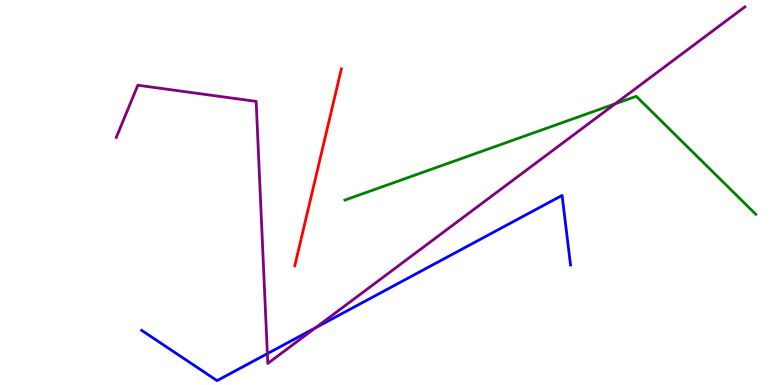[{'lines': ['blue', 'red'], 'intersections': []}, {'lines': ['green', 'red'], 'intersections': []}, {'lines': ['purple', 'red'], 'intersections': []}, {'lines': ['blue', 'green'], 'intersections': []}, {'lines': ['blue', 'purple'], 'intersections': [{'x': 3.45, 'y': 0.814}, {'x': 4.07, 'y': 1.48}]}, {'lines': ['green', 'purple'], 'intersections': [{'x': 7.94, 'y': 7.3}]}]